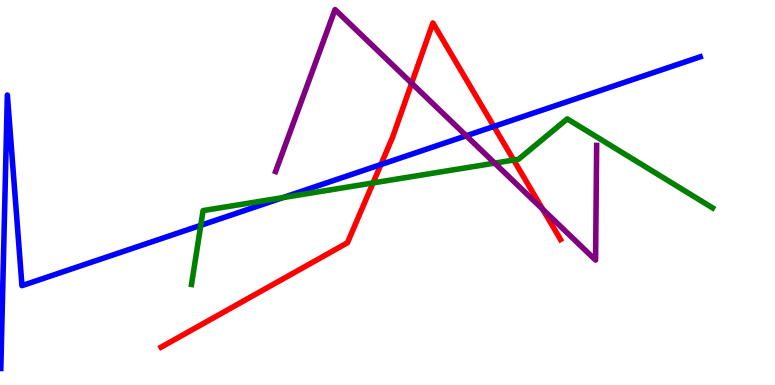[{'lines': ['blue', 'red'], 'intersections': [{'x': 4.91, 'y': 5.73}, {'x': 6.37, 'y': 6.72}]}, {'lines': ['green', 'red'], 'intersections': [{'x': 4.81, 'y': 5.25}, {'x': 6.63, 'y': 5.84}]}, {'lines': ['purple', 'red'], 'intersections': [{'x': 5.31, 'y': 7.84}, {'x': 7.0, 'y': 4.56}]}, {'lines': ['blue', 'green'], 'intersections': [{'x': 2.59, 'y': 4.15}, {'x': 3.65, 'y': 4.87}]}, {'lines': ['blue', 'purple'], 'intersections': [{'x': 6.02, 'y': 6.47}]}, {'lines': ['green', 'purple'], 'intersections': [{'x': 6.38, 'y': 5.76}]}]